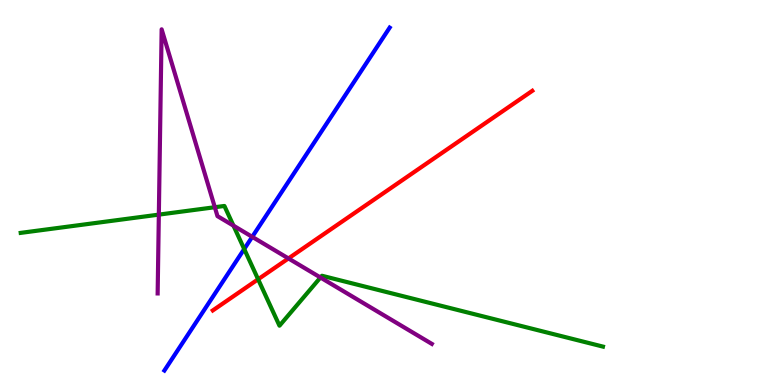[{'lines': ['blue', 'red'], 'intersections': []}, {'lines': ['green', 'red'], 'intersections': [{'x': 3.33, 'y': 2.75}]}, {'lines': ['purple', 'red'], 'intersections': [{'x': 3.72, 'y': 3.29}]}, {'lines': ['blue', 'green'], 'intersections': [{'x': 3.15, 'y': 3.53}]}, {'lines': ['blue', 'purple'], 'intersections': [{'x': 3.25, 'y': 3.85}]}, {'lines': ['green', 'purple'], 'intersections': [{'x': 2.05, 'y': 4.43}, {'x': 2.77, 'y': 4.62}, {'x': 3.01, 'y': 4.14}, {'x': 4.13, 'y': 2.79}]}]